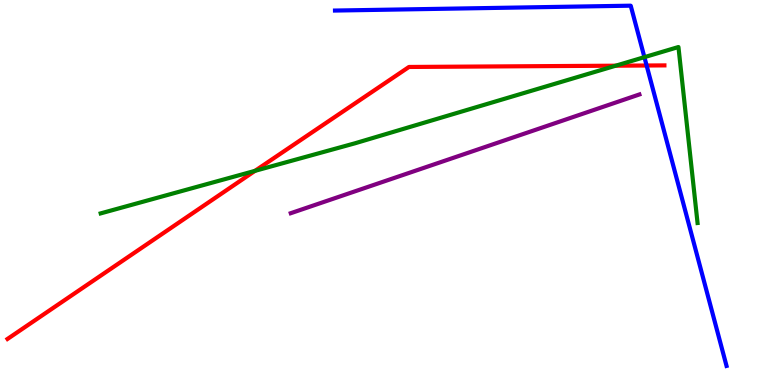[{'lines': ['blue', 'red'], 'intersections': [{'x': 8.34, 'y': 8.3}]}, {'lines': ['green', 'red'], 'intersections': [{'x': 3.29, 'y': 5.56}, {'x': 7.94, 'y': 8.29}]}, {'lines': ['purple', 'red'], 'intersections': []}, {'lines': ['blue', 'green'], 'intersections': [{'x': 8.31, 'y': 8.52}]}, {'lines': ['blue', 'purple'], 'intersections': []}, {'lines': ['green', 'purple'], 'intersections': []}]